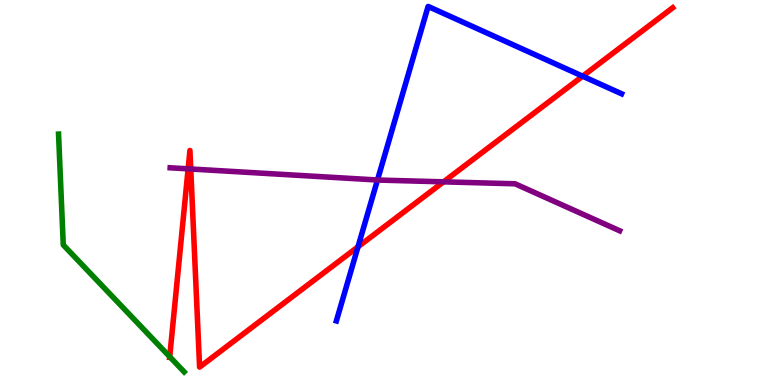[{'lines': ['blue', 'red'], 'intersections': [{'x': 4.62, 'y': 3.59}, {'x': 7.52, 'y': 8.02}]}, {'lines': ['green', 'red'], 'intersections': [{'x': 2.19, 'y': 0.734}]}, {'lines': ['purple', 'red'], 'intersections': [{'x': 2.43, 'y': 5.61}, {'x': 2.46, 'y': 5.61}, {'x': 5.72, 'y': 5.28}]}, {'lines': ['blue', 'green'], 'intersections': []}, {'lines': ['blue', 'purple'], 'intersections': [{'x': 4.87, 'y': 5.32}]}, {'lines': ['green', 'purple'], 'intersections': []}]